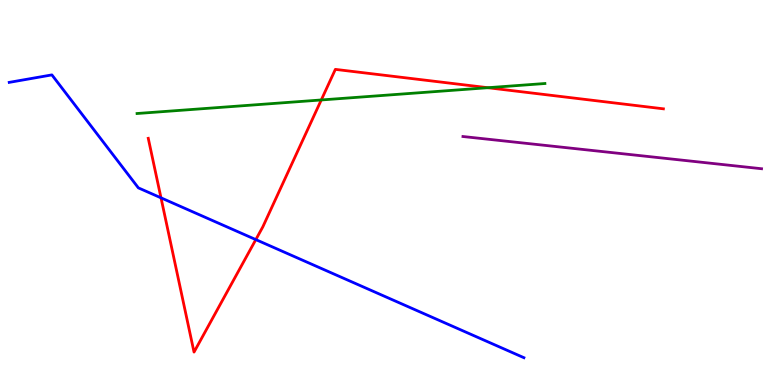[{'lines': ['blue', 'red'], 'intersections': [{'x': 2.08, 'y': 4.86}, {'x': 3.3, 'y': 3.78}]}, {'lines': ['green', 'red'], 'intersections': [{'x': 4.15, 'y': 7.4}, {'x': 6.29, 'y': 7.72}]}, {'lines': ['purple', 'red'], 'intersections': []}, {'lines': ['blue', 'green'], 'intersections': []}, {'lines': ['blue', 'purple'], 'intersections': []}, {'lines': ['green', 'purple'], 'intersections': []}]